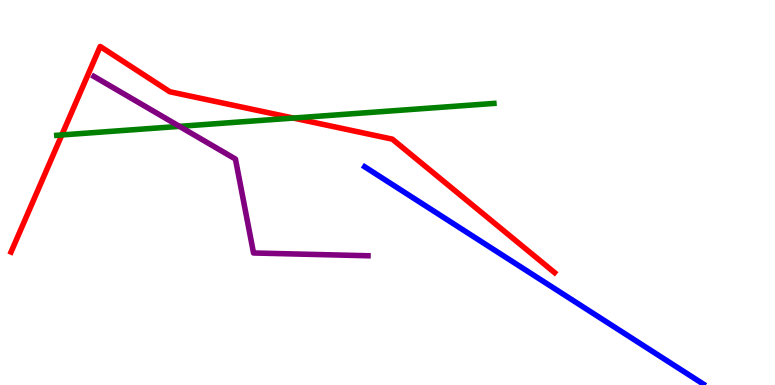[{'lines': ['blue', 'red'], 'intersections': []}, {'lines': ['green', 'red'], 'intersections': [{'x': 0.798, 'y': 6.49}, {'x': 3.78, 'y': 6.93}]}, {'lines': ['purple', 'red'], 'intersections': []}, {'lines': ['blue', 'green'], 'intersections': []}, {'lines': ['blue', 'purple'], 'intersections': []}, {'lines': ['green', 'purple'], 'intersections': [{'x': 2.32, 'y': 6.72}]}]